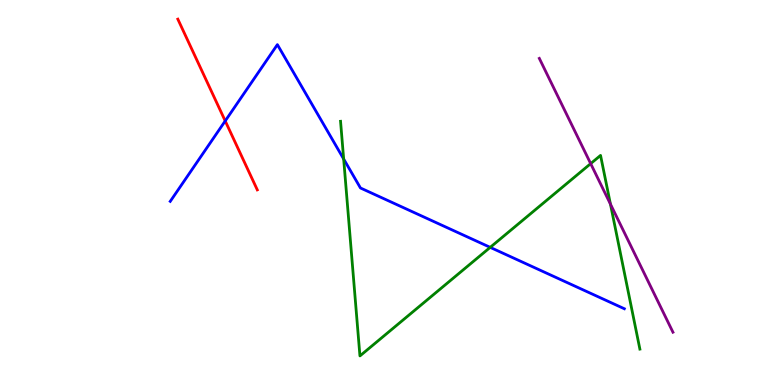[{'lines': ['blue', 'red'], 'intersections': [{'x': 2.91, 'y': 6.86}]}, {'lines': ['green', 'red'], 'intersections': []}, {'lines': ['purple', 'red'], 'intersections': []}, {'lines': ['blue', 'green'], 'intersections': [{'x': 4.43, 'y': 5.87}, {'x': 6.33, 'y': 3.58}]}, {'lines': ['blue', 'purple'], 'intersections': []}, {'lines': ['green', 'purple'], 'intersections': [{'x': 7.62, 'y': 5.75}, {'x': 7.88, 'y': 4.7}]}]